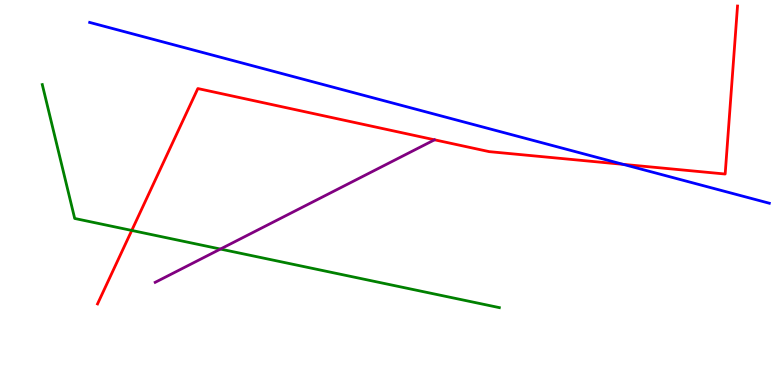[{'lines': ['blue', 'red'], 'intersections': [{'x': 8.04, 'y': 5.73}]}, {'lines': ['green', 'red'], 'intersections': [{'x': 1.7, 'y': 4.01}]}, {'lines': ['purple', 'red'], 'intersections': []}, {'lines': ['blue', 'green'], 'intersections': []}, {'lines': ['blue', 'purple'], 'intersections': []}, {'lines': ['green', 'purple'], 'intersections': [{'x': 2.84, 'y': 3.53}]}]